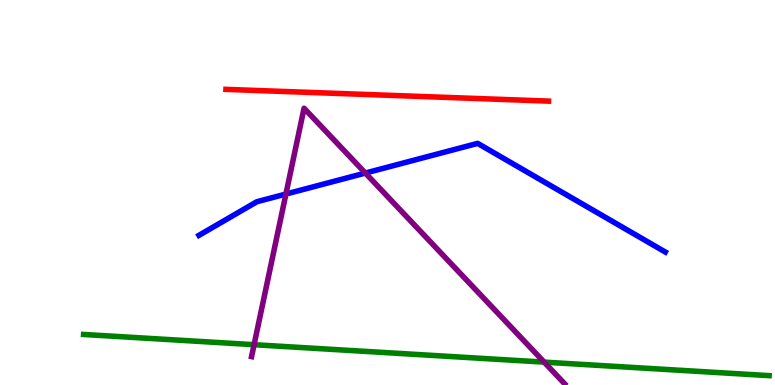[{'lines': ['blue', 'red'], 'intersections': []}, {'lines': ['green', 'red'], 'intersections': []}, {'lines': ['purple', 'red'], 'intersections': []}, {'lines': ['blue', 'green'], 'intersections': []}, {'lines': ['blue', 'purple'], 'intersections': [{'x': 3.69, 'y': 4.96}, {'x': 4.71, 'y': 5.5}]}, {'lines': ['green', 'purple'], 'intersections': [{'x': 3.28, 'y': 1.05}, {'x': 7.02, 'y': 0.594}]}]